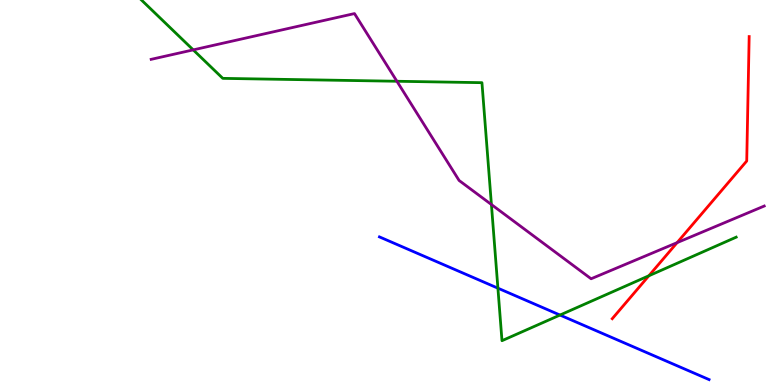[{'lines': ['blue', 'red'], 'intersections': []}, {'lines': ['green', 'red'], 'intersections': [{'x': 8.37, 'y': 2.84}]}, {'lines': ['purple', 'red'], 'intersections': [{'x': 8.74, 'y': 3.7}]}, {'lines': ['blue', 'green'], 'intersections': [{'x': 6.42, 'y': 2.51}, {'x': 7.23, 'y': 1.82}]}, {'lines': ['blue', 'purple'], 'intersections': []}, {'lines': ['green', 'purple'], 'intersections': [{'x': 2.49, 'y': 8.7}, {'x': 5.12, 'y': 7.89}, {'x': 6.34, 'y': 4.69}]}]